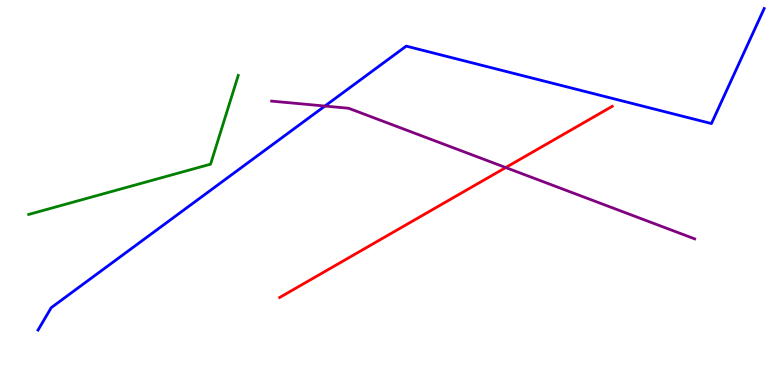[{'lines': ['blue', 'red'], 'intersections': []}, {'lines': ['green', 'red'], 'intersections': []}, {'lines': ['purple', 'red'], 'intersections': [{'x': 6.53, 'y': 5.65}]}, {'lines': ['blue', 'green'], 'intersections': []}, {'lines': ['blue', 'purple'], 'intersections': [{'x': 4.19, 'y': 7.25}]}, {'lines': ['green', 'purple'], 'intersections': []}]